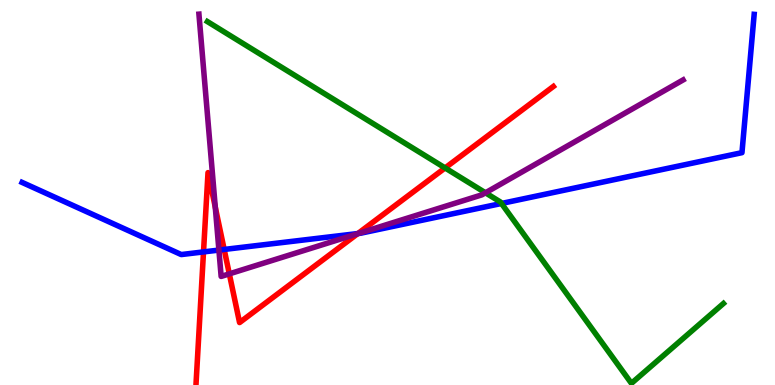[{'lines': ['blue', 'red'], 'intersections': [{'x': 2.63, 'y': 3.46}, {'x': 2.89, 'y': 3.52}, {'x': 4.62, 'y': 3.93}]}, {'lines': ['green', 'red'], 'intersections': [{'x': 5.74, 'y': 5.64}]}, {'lines': ['purple', 'red'], 'intersections': [{'x': 2.78, 'y': 4.62}, {'x': 2.96, 'y': 2.89}, {'x': 4.62, 'y': 3.93}]}, {'lines': ['blue', 'green'], 'intersections': [{'x': 6.47, 'y': 4.72}]}, {'lines': ['blue', 'purple'], 'intersections': [{'x': 2.82, 'y': 3.5}, {'x': 4.62, 'y': 3.94}]}, {'lines': ['green', 'purple'], 'intersections': [{'x': 6.26, 'y': 4.99}]}]